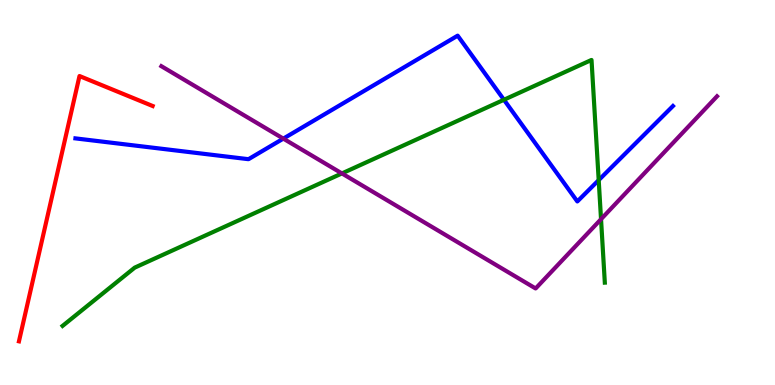[{'lines': ['blue', 'red'], 'intersections': []}, {'lines': ['green', 'red'], 'intersections': []}, {'lines': ['purple', 'red'], 'intersections': []}, {'lines': ['blue', 'green'], 'intersections': [{'x': 6.5, 'y': 7.41}, {'x': 7.73, 'y': 5.32}]}, {'lines': ['blue', 'purple'], 'intersections': [{'x': 3.66, 'y': 6.4}]}, {'lines': ['green', 'purple'], 'intersections': [{'x': 4.41, 'y': 5.5}, {'x': 7.76, 'y': 4.31}]}]